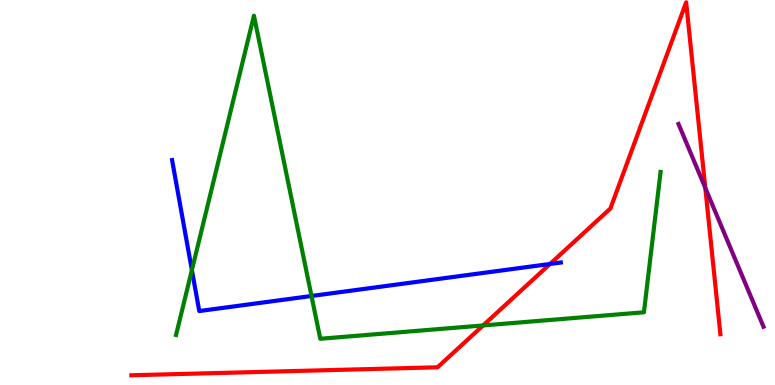[{'lines': ['blue', 'red'], 'intersections': [{'x': 7.1, 'y': 3.14}]}, {'lines': ['green', 'red'], 'intersections': [{'x': 6.23, 'y': 1.55}]}, {'lines': ['purple', 'red'], 'intersections': [{'x': 9.1, 'y': 5.12}]}, {'lines': ['blue', 'green'], 'intersections': [{'x': 2.48, 'y': 2.99}, {'x': 4.02, 'y': 2.31}]}, {'lines': ['blue', 'purple'], 'intersections': []}, {'lines': ['green', 'purple'], 'intersections': []}]